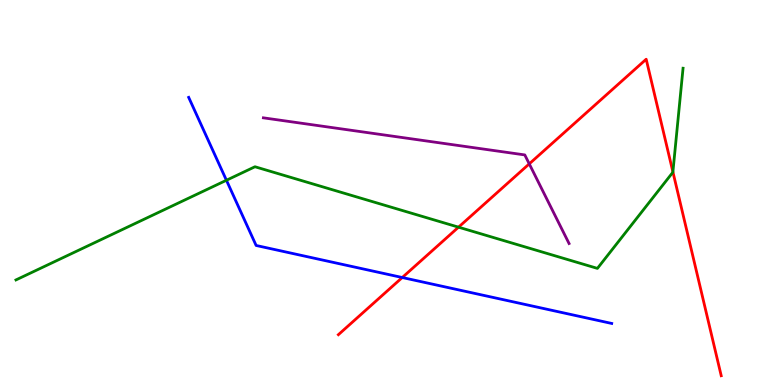[{'lines': ['blue', 'red'], 'intersections': [{'x': 5.19, 'y': 2.79}]}, {'lines': ['green', 'red'], 'intersections': [{'x': 5.92, 'y': 4.1}, {'x': 8.68, 'y': 5.54}]}, {'lines': ['purple', 'red'], 'intersections': [{'x': 6.83, 'y': 5.74}]}, {'lines': ['blue', 'green'], 'intersections': [{'x': 2.92, 'y': 5.32}]}, {'lines': ['blue', 'purple'], 'intersections': []}, {'lines': ['green', 'purple'], 'intersections': []}]